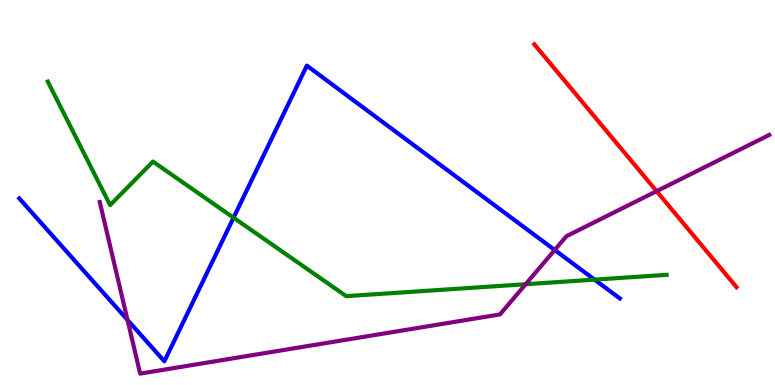[{'lines': ['blue', 'red'], 'intersections': []}, {'lines': ['green', 'red'], 'intersections': []}, {'lines': ['purple', 'red'], 'intersections': [{'x': 8.47, 'y': 5.03}]}, {'lines': ['blue', 'green'], 'intersections': [{'x': 3.01, 'y': 4.35}, {'x': 7.67, 'y': 2.74}]}, {'lines': ['blue', 'purple'], 'intersections': [{'x': 1.65, 'y': 1.69}, {'x': 7.16, 'y': 3.51}]}, {'lines': ['green', 'purple'], 'intersections': [{'x': 6.78, 'y': 2.62}]}]